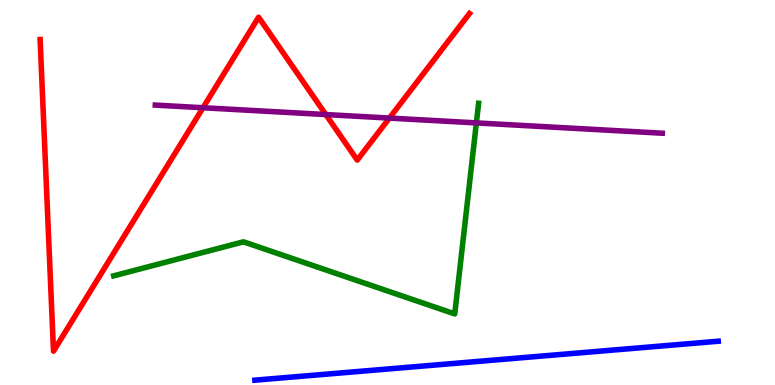[{'lines': ['blue', 'red'], 'intersections': []}, {'lines': ['green', 'red'], 'intersections': []}, {'lines': ['purple', 'red'], 'intersections': [{'x': 2.62, 'y': 7.2}, {'x': 4.2, 'y': 7.02}, {'x': 5.02, 'y': 6.93}]}, {'lines': ['blue', 'green'], 'intersections': []}, {'lines': ['blue', 'purple'], 'intersections': []}, {'lines': ['green', 'purple'], 'intersections': [{'x': 6.15, 'y': 6.81}]}]